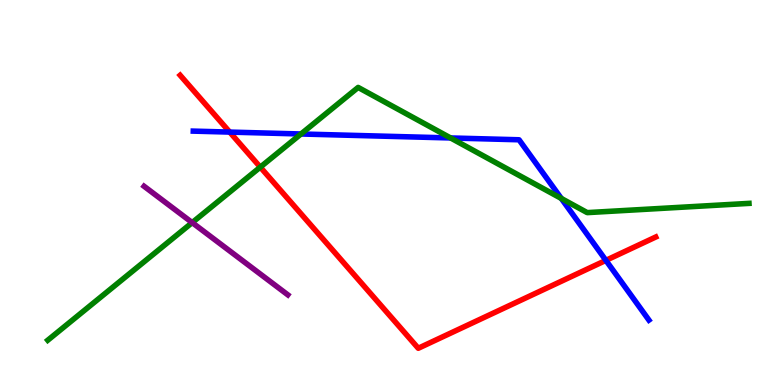[{'lines': ['blue', 'red'], 'intersections': [{'x': 2.96, 'y': 6.57}, {'x': 7.82, 'y': 3.24}]}, {'lines': ['green', 'red'], 'intersections': [{'x': 3.36, 'y': 5.66}]}, {'lines': ['purple', 'red'], 'intersections': []}, {'lines': ['blue', 'green'], 'intersections': [{'x': 3.88, 'y': 6.52}, {'x': 5.81, 'y': 6.42}, {'x': 7.24, 'y': 4.85}]}, {'lines': ['blue', 'purple'], 'intersections': []}, {'lines': ['green', 'purple'], 'intersections': [{'x': 2.48, 'y': 4.22}]}]